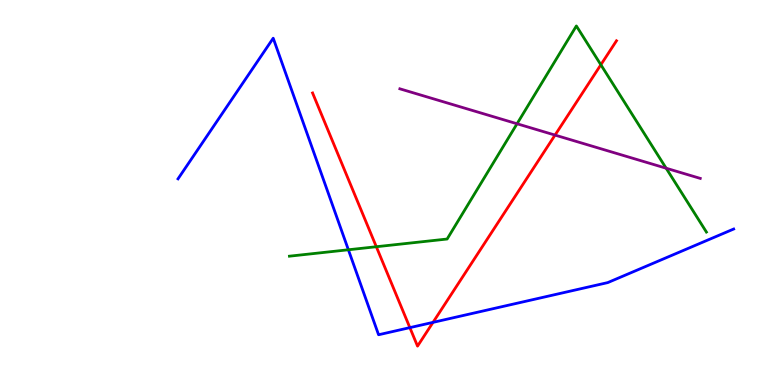[{'lines': ['blue', 'red'], 'intersections': [{'x': 5.29, 'y': 1.49}, {'x': 5.59, 'y': 1.63}]}, {'lines': ['green', 'red'], 'intersections': [{'x': 4.86, 'y': 3.59}, {'x': 7.75, 'y': 8.32}]}, {'lines': ['purple', 'red'], 'intersections': [{'x': 7.16, 'y': 6.49}]}, {'lines': ['blue', 'green'], 'intersections': [{'x': 4.5, 'y': 3.51}]}, {'lines': ['blue', 'purple'], 'intersections': []}, {'lines': ['green', 'purple'], 'intersections': [{'x': 6.67, 'y': 6.79}, {'x': 8.6, 'y': 5.63}]}]